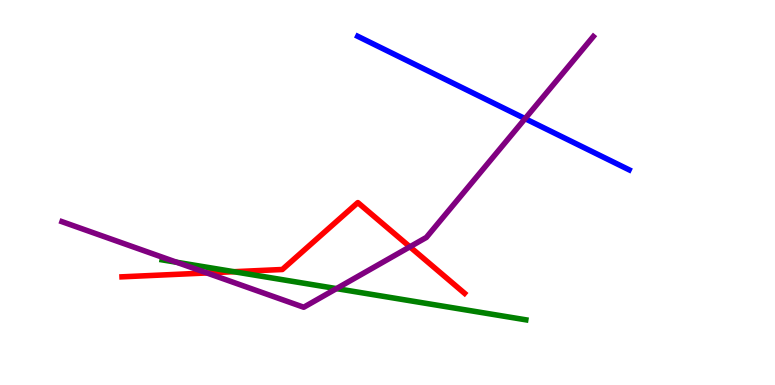[{'lines': ['blue', 'red'], 'intersections': []}, {'lines': ['green', 'red'], 'intersections': [{'x': 3.02, 'y': 2.94}]}, {'lines': ['purple', 'red'], 'intersections': [{'x': 2.67, 'y': 2.91}, {'x': 5.29, 'y': 3.59}]}, {'lines': ['blue', 'green'], 'intersections': []}, {'lines': ['blue', 'purple'], 'intersections': [{'x': 6.78, 'y': 6.92}]}, {'lines': ['green', 'purple'], 'intersections': [{'x': 2.28, 'y': 3.19}, {'x': 4.34, 'y': 2.5}]}]